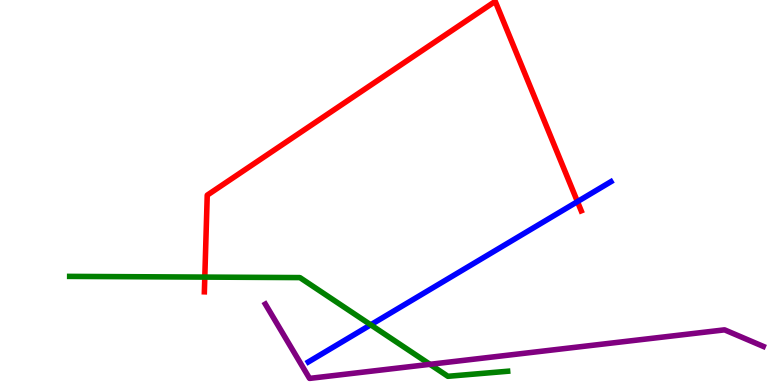[{'lines': ['blue', 'red'], 'intersections': [{'x': 7.45, 'y': 4.76}]}, {'lines': ['green', 'red'], 'intersections': [{'x': 2.64, 'y': 2.8}]}, {'lines': ['purple', 'red'], 'intersections': []}, {'lines': ['blue', 'green'], 'intersections': [{'x': 4.78, 'y': 1.56}]}, {'lines': ['blue', 'purple'], 'intersections': []}, {'lines': ['green', 'purple'], 'intersections': [{'x': 5.55, 'y': 0.537}]}]